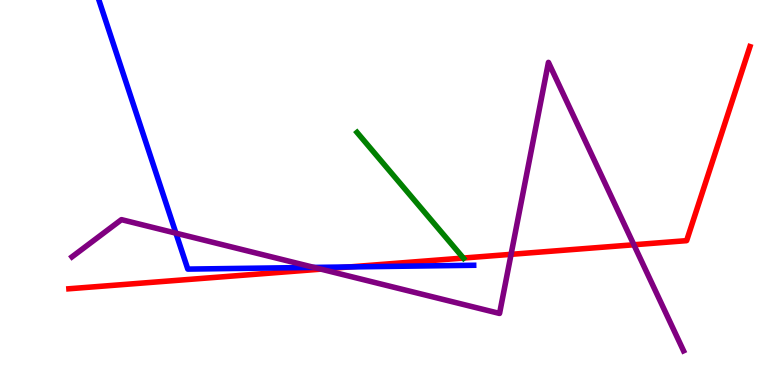[{'lines': ['blue', 'red'], 'intersections': [{'x': 4.51, 'y': 3.07}]}, {'lines': ['green', 'red'], 'intersections': [{'x': 5.98, 'y': 3.3}]}, {'lines': ['purple', 'red'], 'intersections': [{'x': 4.14, 'y': 3.01}, {'x': 6.59, 'y': 3.39}, {'x': 8.18, 'y': 3.64}]}, {'lines': ['blue', 'green'], 'intersections': []}, {'lines': ['blue', 'purple'], 'intersections': [{'x': 2.27, 'y': 3.94}, {'x': 4.05, 'y': 3.05}]}, {'lines': ['green', 'purple'], 'intersections': []}]